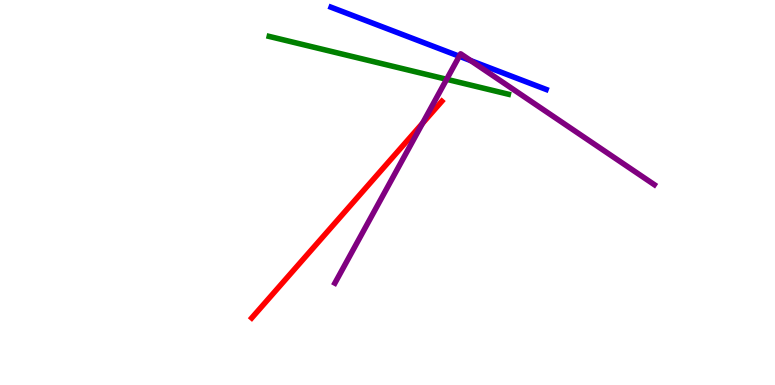[{'lines': ['blue', 'red'], 'intersections': []}, {'lines': ['green', 'red'], 'intersections': []}, {'lines': ['purple', 'red'], 'intersections': [{'x': 5.45, 'y': 6.8}]}, {'lines': ['blue', 'green'], 'intersections': []}, {'lines': ['blue', 'purple'], 'intersections': [{'x': 5.93, 'y': 8.54}, {'x': 6.07, 'y': 8.43}]}, {'lines': ['green', 'purple'], 'intersections': [{'x': 5.76, 'y': 7.94}]}]